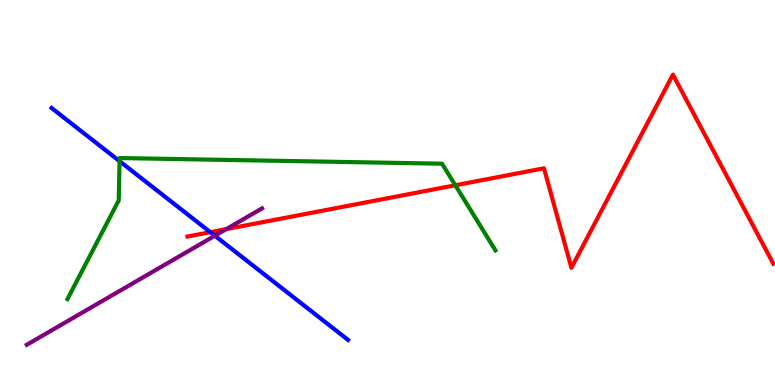[{'lines': ['blue', 'red'], 'intersections': [{'x': 2.71, 'y': 3.97}]}, {'lines': ['green', 'red'], 'intersections': [{'x': 5.88, 'y': 5.19}]}, {'lines': ['purple', 'red'], 'intersections': [{'x': 2.92, 'y': 4.05}]}, {'lines': ['blue', 'green'], 'intersections': [{'x': 1.54, 'y': 5.81}]}, {'lines': ['blue', 'purple'], 'intersections': [{'x': 2.77, 'y': 3.88}]}, {'lines': ['green', 'purple'], 'intersections': []}]